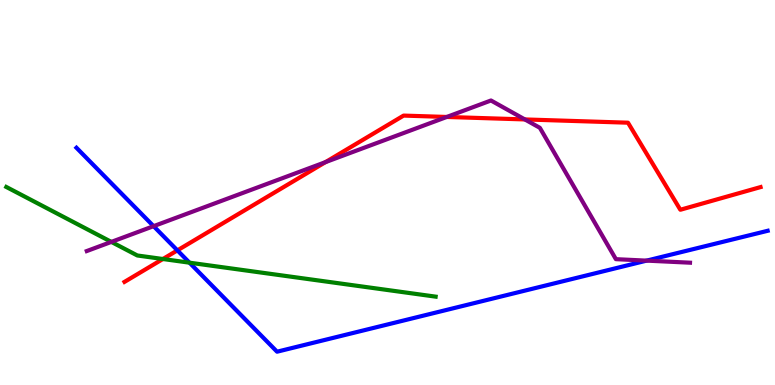[{'lines': ['blue', 'red'], 'intersections': [{'x': 2.29, 'y': 3.5}]}, {'lines': ['green', 'red'], 'intersections': [{'x': 2.1, 'y': 3.27}]}, {'lines': ['purple', 'red'], 'intersections': [{'x': 4.2, 'y': 5.79}, {'x': 5.76, 'y': 6.96}, {'x': 6.77, 'y': 6.9}]}, {'lines': ['blue', 'green'], 'intersections': [{'x': 2.45, 'y': 3.18}]}, {'lines': ['blue', 'purple'], 'intersections': [{'x': 1.98, 'y': 4.13}, {'x': 8.34, 'y': 3.23}]}, {'lines': ['green', 'purple'], 'intersections': [{'x': 1.44, 'y': 3.72}]}]